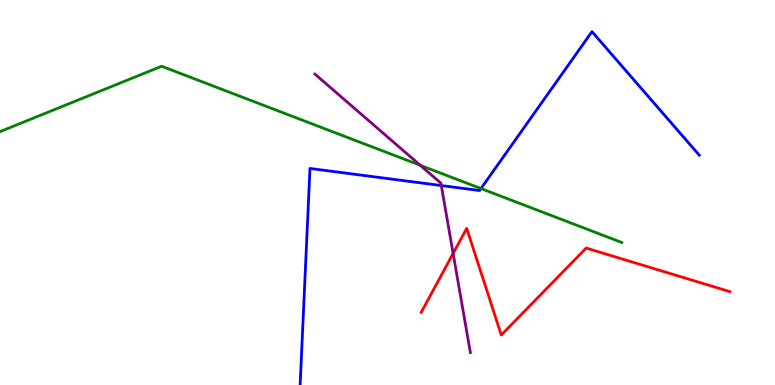[{'lines': ['blue', 'red'], 'intersections': []}, {'lines': ['green', 'red'], 'intersections': []}, {'lines': ['purple', 'red'], 'intersections': [{'x': 5.85, 'y': 3.42}]}, {'lines': ['blue', 'green'], 'intersections': [{'x': 6.21, 'y': 5.1}]}, {'lines': ['blue', 'purple'], 'intersections': [{'x': 5.69, 'y': 5.18}]}, {'lines': ['green', 'purple'], 'intersections': [{'x': 5.42, 'y': 5.71}]}]